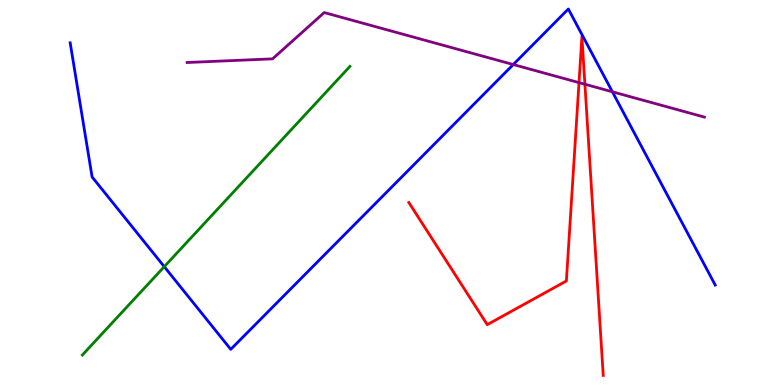[{'lines': ['blue', 'red'], 'intersections': []}, {'lines': ['green', 'red'], 'intersections': []}, {'lines': ['purple', 'red'], 'intersections': [{'x': 7.47, 'y': 7.85}, {'x': 7.55, 'y': 7.81}]}, {'lines': ['blue', 'green'], 'intersections': [{'x': 2.12, 'y': 3.07}]}, {'lines': ['blue', 'purple'], 'intersections': [{'x': 6.62, 'y': 8.32}, {'x': 7.9, 'y': 7.62}]}, {'lines': ['green', 'purple'], 'intersections': []}]